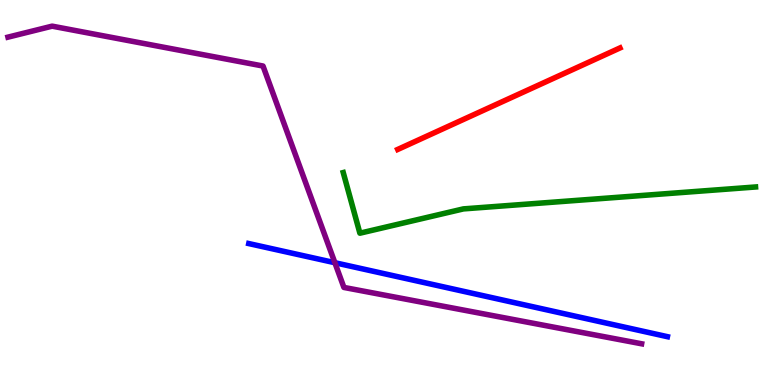[{'lines': ['blue', 'red'], 'intersections': []}, {'lines': ['green', 'red'], 'intersections': []}, {'lines': ['purple', 'red'], 'intersections': []}, {'lines': ['blue', 'green'], 'intersections': []}, {'lines': ['blue', 'purple'], 'intersections': [{'x': 4.32, 'y': 3.18}]}, {'lines': ['green', 'purple'], 'intersections': []}]